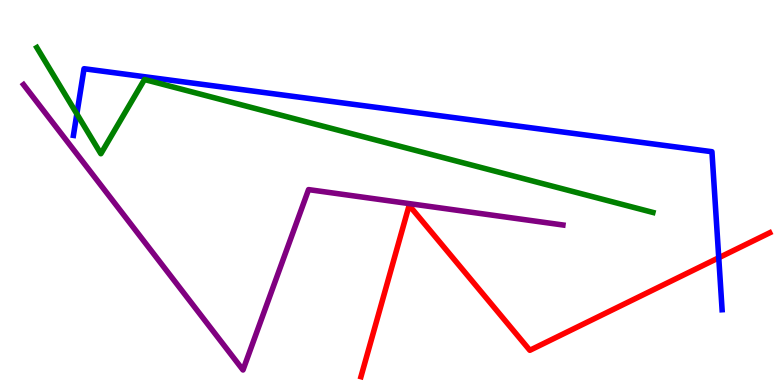[{'lines': ['blue', 'red'], 'intersections': [{'x': 9.27, 'y': 3.3}]}, {'lines': ['green', 'red'], 'intersections': []}, {'lines': ['purple', 'red'], 'intersections': []}, {'lines': ['blue', 'green'], 'intersections': [{'x': 0.992, 'y': 7.04}]}, {'lines': ['blue', 'purple'], 'intersections': []}, {'lines': ['green', 'purple'], 'intersections': []}]